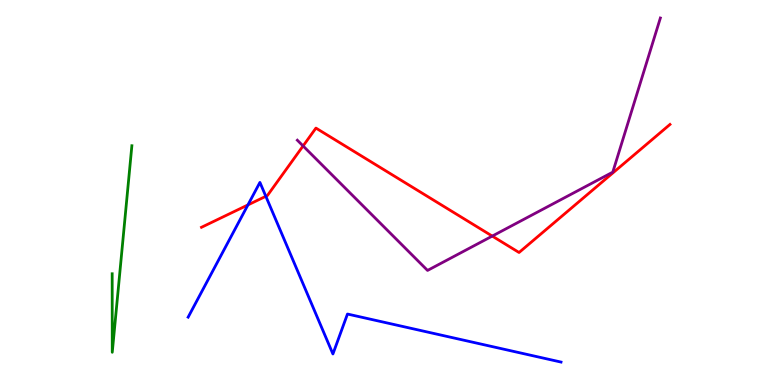[{'lines': ['blue', 'red'], 'intersections': [{'x': 3.2, 'y': 4.68}, {'x': 3.43, 'y': 4.9}]}, {'lines': ['green', 'red'], 'intersections': []}, {'lines': ['purple', 'red'], 'intersections': [{'x': 3.91, 'y': 6.21}, {'x': 6.35, 'y': 3.87}]}, {'lines': ['blue', 'green'], 'intersections': []}, {'lines': ['blue', 'purple'], 'intersections': []}, {'lines': ['green', 'purple'], 'intersections': []}]